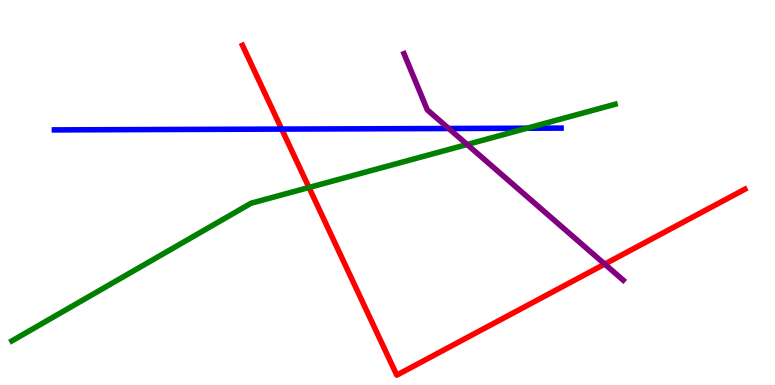[{'lines': ['blue', 'red'], 'intersections': [{'x': 3.63, 'y': 6.65}]}, {'lines': ['green', 'red'], 'intersections': [{'x': 3.99, 'y': 5.13}]}, {'lines': ['purple', 'red'], 'intersections': [{'x': 7.8, 'y': 3.14}]}, {'lines': ['blue', 'green'], 'intersections': [{'x': 6.8, 'y': 6.67}]}, {'lines': ['blue', 'purple'], 'intersections': [{'x': 5.79, 'y': 6.66}]}, {'lines': ['green', 'purple'], 'intersections': [{'x': 6.03, 'y': 6.25}]}]